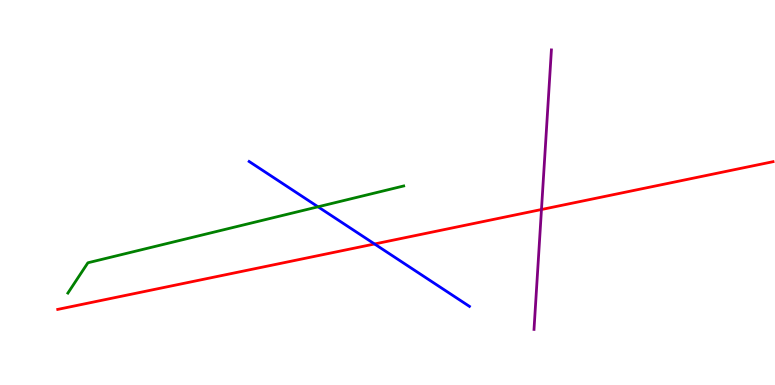[{'lines': ['blue', 'red'], 'intersections': [{'x': 4.83, 'y': 3.66}]}, {'lines': ['green', 'red'], 'intersections': []}, {'lines': ['purple', 'red'], 'intersections': [{'x': 6.99, 'y': 4.56}]}, {'lines': ['blue', 'green'], 'intersections': [{'x': 4.1, 'y': 4.63}]}, {'lines': ['blue', 'purple'], 'intersections': []}, {'lines': ['green', 'purple'], 'intersections': []}]